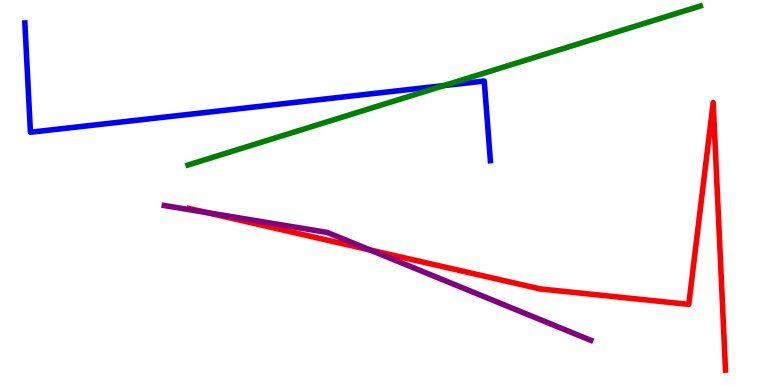[{'lines': ['blue', 'red'], 'intersections': []}, {'lines': ['green', 'red'], 'intersections': []}, {'lines': ['purple', 'red'], 'intersections': [{'x': 2.66, 'y': 4.48}, {'x': 4.77, 'y': 3.51}]}, {'lines': ['blue', 'green'], 'intersections': [{'x': 5.73, 'y': 7.78}]}, {'lines': ['blue', 'purple'], 'intersections': []}, {'lines': ['green', 'purple'], 'intersections': []}]